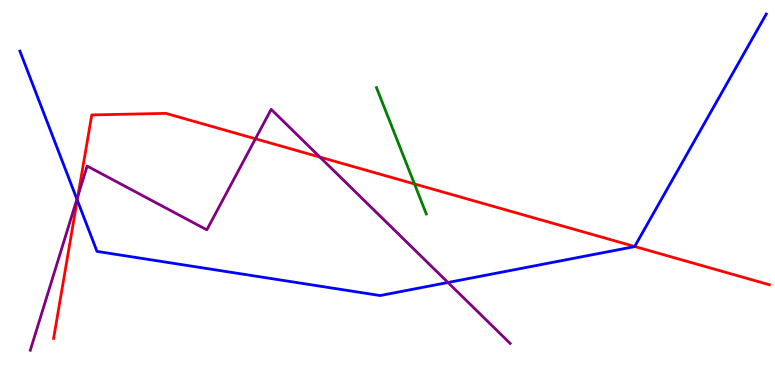[{'lines': ['blue', 'red'], 'intersections': [{'x': 0.997, 'y': 4.8}, {'x': 8.19, 'y': 3.6}]}, {'lines': ['green', 'red'], 'intersections': [{'x': 5.35, 'y': 5.22}]}, {'lines': ['purple', 'red'], 'intersections': [{'x': 1.01, 'y': 4.91}, {'x': 3.3, 'y': 6.39}, {'x': 4.13, 'y': 5.92}]}, {'lines': ['blue', 'green'], 'intersections': []}, {'lines': ['blue', 'purple'], 'intersections': [{'x': 0.992, 'y': 4.83}, {'x': 5.78, 'y': 2.66}]}, {'lines': ['green', 'purple'], 'intersections': []}]